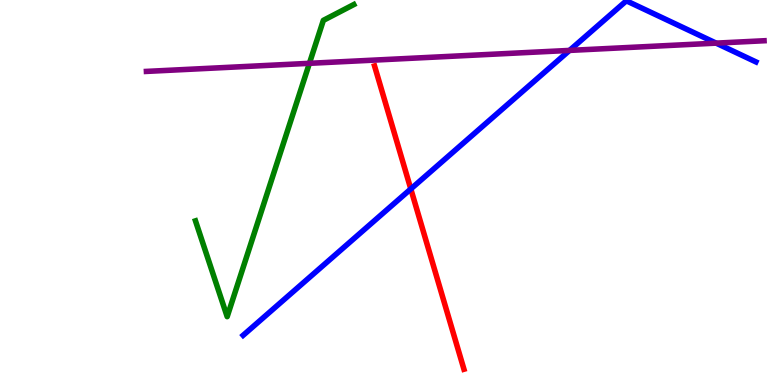[{'lines': ['blue', 'red'], 'intersections': [{'x': 5.3, 'y': 5.09}]}, {'lines': ['green', 'red'], 'intersections': []}, {'lines': ['purple', 'red'], 'intersections': []}, {'lines': ['blue', 'green'], 'intersections': []}, {'lines': ['blue', 'purple'], 'intersections': [{'x': 7.35, 'y': 8.69}, {'x': 9.24, 'y': 8.88}]}, {'lines': ['green', 'purple'], 'intersections': [{'x': 3.99, 'y': 8.36}]}]